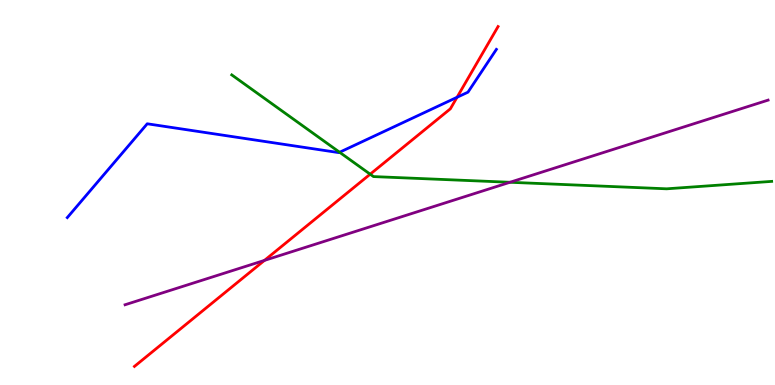[{'lines': ['blue', 'red'], 'intersections': [{'x': 5.9, 'y': 7.47}]}, {'lines': ['green', 'red'], 'intersections': [{'x': 4.78, 'y': 5.48}]}, {'lines': ['purple', 'red'], 'intersections': [{'x': 3.41, 'y': 3.24}]}, {'lines': ['blue', 'green'], 'intersections': [{'x': 4.38, 'y': 6.05}]}, {'lines': ['blue', 'purple'], 'intersections': []}, {'lines': ['green', 'purple'], 'intersections': [{'x': 6.58, 'y': 5.27}]}]